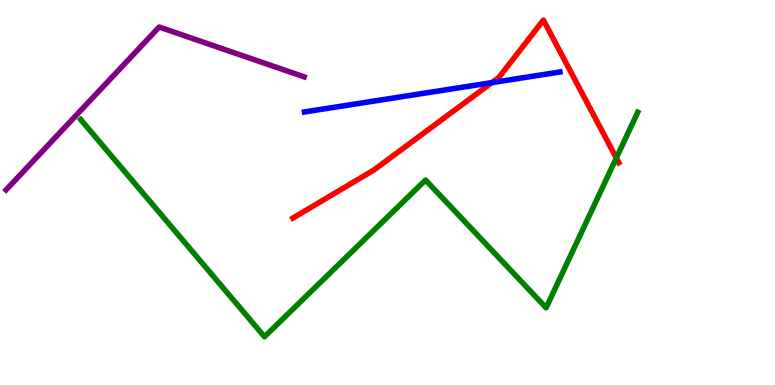[{'lines': ['blue', 'red'], 'intersections': [{'x': 6.35, 'y': 7.85}]}, {'lines': ['green', 'red'], 'intersections': [{'x': 7.95, 'y': 5.9}]}, {'lines': ['purple', 'red'], 'intersections': []}, {'lines': ['blue', 'green'], 'intersections': []}, {'lines': ['blue', 'purple'], 'intersections': []}, {'lines': ['green', 'purple'], 'intersections': []}]